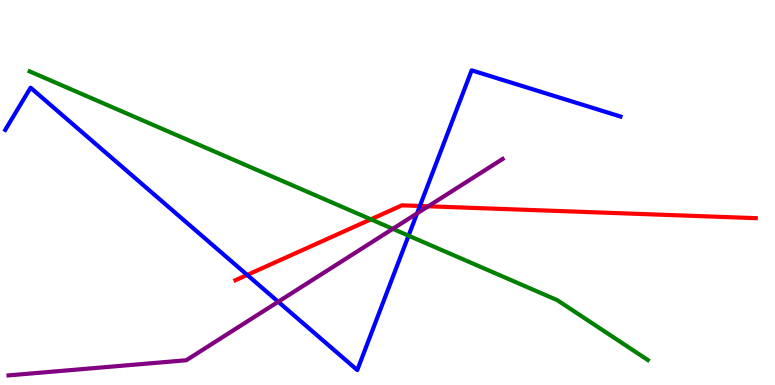[{'lines': ['blue', 'red'], 'intersections': [{'x': 3.19, 'y': 2.86}, {'x': 5.42, 'y': 4.65}]}, {'lines': ['green', 'red'], 'intersections': [{'x': 4.79, 'y': 4.3}]}, {'lines': ['purple', 'red'], 'intersections': [{'x': 5.53, 'y': 4.64}]}, {'lines': ['blue', 'green'], 'intersections': [{'x': 5.27, 'y': 3.88}]}, {'lines': ['blue', 'purple'], 'intersections': [{'x': 3.59, 'y': 2.16}, {'x': 5.38, 'y': 4.46}]}, {'lines': ['green', 'purple'], 'intersections': [{'x': 5.07, 'y': 4.06}]}]